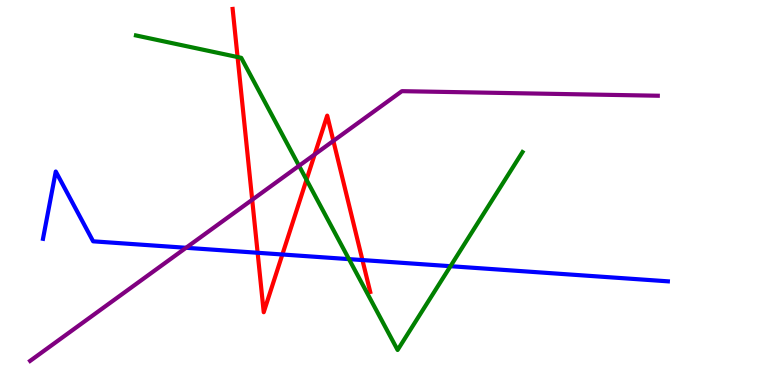[{'lines': ['blue', 'red'], 'intersections': [{'x': 3.32, 'y': 3.43}, {'x': 3.64, 'y': 3.39}, {'x': 4.68, 'y': 3.25}]}, {'lines': ['green', 'red'], 'intersections': [{'x': 3.07, 'y': 8.52}, {'x': 3.95, 'y': 5.33}]}, {'lines': ['purple', 'red'], 'intersections': [{'x': 3.25, 'y': 4.81}, {'x': 4.06, 'y': 5.99}, {'x': 4.3, 'y': 6.34}]}, {'lines': ['blue', 'green'], 'intersections': [{'x': 4.5, 'y': 3.27}, {'x': 5.81, 'y': 3.09}]}, {'lines': ['blue', 'purple'], 'intersections': [{'x': 2.4, 'y': 3.56}]}, {'lines': ['green', 'purple'], 'intersections': [{'x': 3.86, 'y': 5.69}]}]